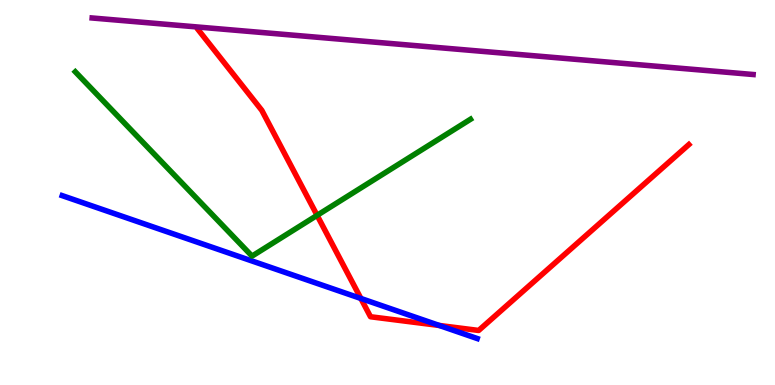[{'lines': ['blue', 'red'], 'intersections': [{'x': 4.66, 'y': 2.25}, {'x': 5.67, 'y': 1.55}]}, {'lines': ['green', 'red'], 'intersections': [{'x': 4.09, 'y': 4.41}]}, {'lines': ['purple', 'red'], 'intersections': []}, {'lines': ['blue', 'green'], 'intersections': []}, {'lines': ['blue', 'purple'], 'intersections': []}, {'lines': ['green', 'purple'], 'intersections': []}]